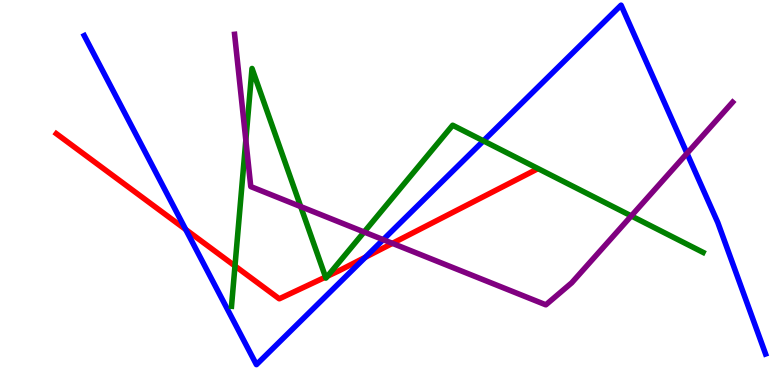[{'lines': ['blue', 'red'], 'intersections': [{'x': 2.4, 'y': 4.04}, {'x': 4.71, 'y': 3.32}]}, {'lines': ['green', 'red'], 'intersections': [{'x': 3.03, 'y': 3.09}, {'x': 4.2, 'y': 2.8}, {'x': 4.23, 'y': 2.83}]}, {'lines': ['purple', 'red'], 'intersections': [{'x': 5.06, 'y': 3.68}]}, {'lines': ['blue', 'green'], 'intersections': [{'x': 6.24, 'y': 6.34}]}, {'lines': ['blue', 'purple'], 'intersections': [{'x': 4.94, 'y': 3.78}, {'x': 8.86, 'y': 6.02}]}, {'lines': ['green', 'purple'], 'intersections': [{'x': 3.17, 'y': 6.36}, {'x': 3.88, 'y': 4.63}, {'x': 4.7, 'y': 3.97}, {'x': 8.15, 'y': 4.39}]}]